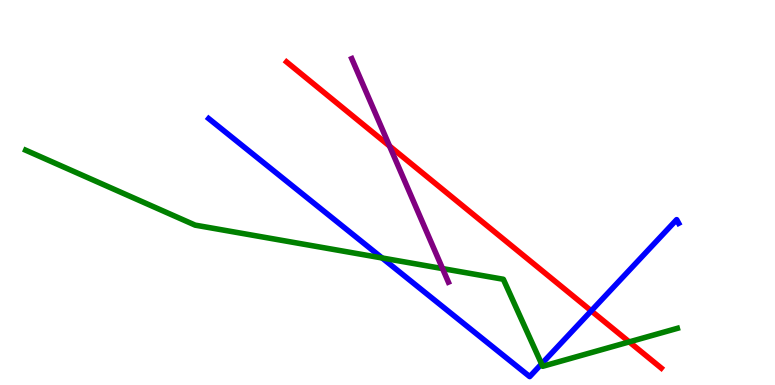[{'lines': ['blue', 'red'], 'intersections': [{'x': 7.63, 'y': 1.93}]}, {'lines': ['green', 'red'], 'intersections': [{'x': 8.12, 'y': 1.12}]}, {'lines': ['purple', 'red'], 'intersections': [{'x': 5.03, 'y': 6.21}]}, {'lines': ['blue', 'green'], 'intersections': [{'x': 4.93, 'y': 3.3}, {'x': 6.99, 'y': 0.548}]}, {'lines': ['blue', 'purple'], 'intersections': []}, {'lines': ['green', 'purple'], 'intersections': [{'x': 5.71, 'y': 3.02}]}]